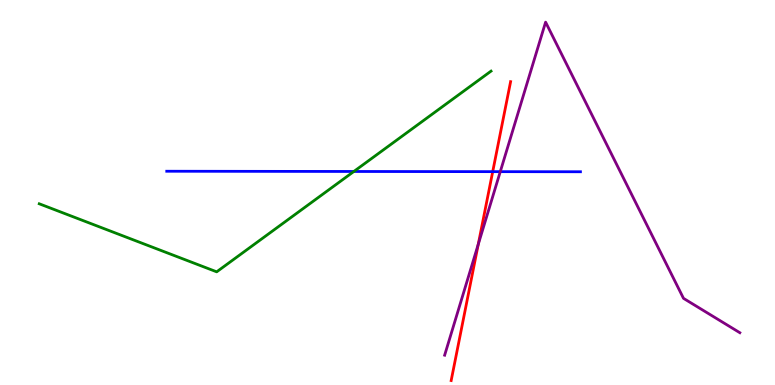[{'lines': ['blue', 'red'], 'intersections': [{'x': 6.36, 'y': 5.54}]}, {'lines': ['green', 'red'], 'intersections': []}, {'lines': ['purple', 'red'], 'intersections': [{'x': 6.17, 'y': 3.65}]}, {'lines': ['blue', 'green'], 'intersections': [{'x': 4.57, 'y': 5.55}]}, {'lines': ['blue', 'purple'], 'intersections': [{'x': 6.46, 'y': 5.54}]}, {'lines': ['green', 'purple'], 'intersections': []}]